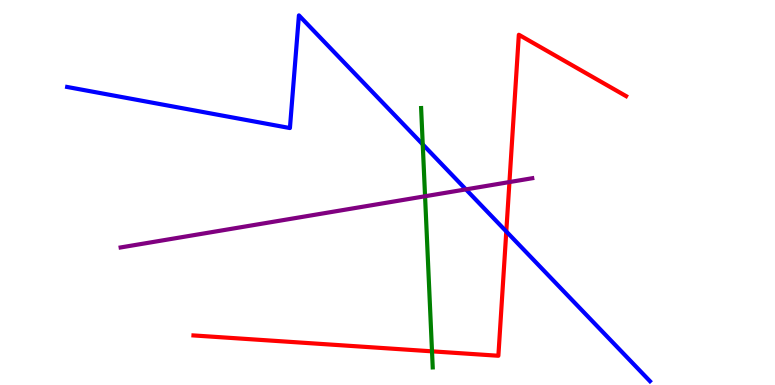[{'lines': ['blue', 'red'], 'intersections': [{'x': 6.53, 'y': 3.99}]}, {'lines': ['green', 'red'], 'intersections': [{'x': 5.57, 'y': 0.874}]}, {'lines': ['purple', 'red'], 'intersections': [{'x': 6.57, 'y': 5.27}]}, {'lines': ['blue', 'green'], 'intersections': [{'x': 5.45, 'y': 6.25}]}, {'lines': ['blue', 'purple'], 'intersections': [{'x': 6.01, 'y': 5.08}]}, {'lines': ['green', 'purple'], 'intersections': [{'x': 5.48, 'y': 4.9}]}]